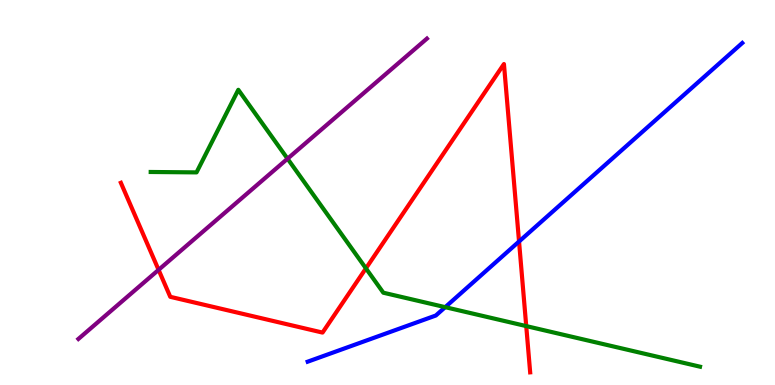[{'lines': ['blue', 'red'], 'intersections': [{'x': 6.7, 'y': 3.73}]}, {'lines': ['green', 'red'], 'intersections': [{'x': 4.72, 'y': 3.03}, {'x': 6.79, 'y': 1.53}]}, {'lines': ['purple', 'red'], 'intersections': [{'x': 2.05, 'y': 2.99}]}, {'lines': ['blue', 'green'], 'intersections': [{'x': 5.74, 'y': 2.02}]}, {'lines': ['blue', 'purple'], 'intersections': []}, {'lines': ['green', 'purple'], 'intersections': [{'x': 3.71, 'y': 5.88}]}]